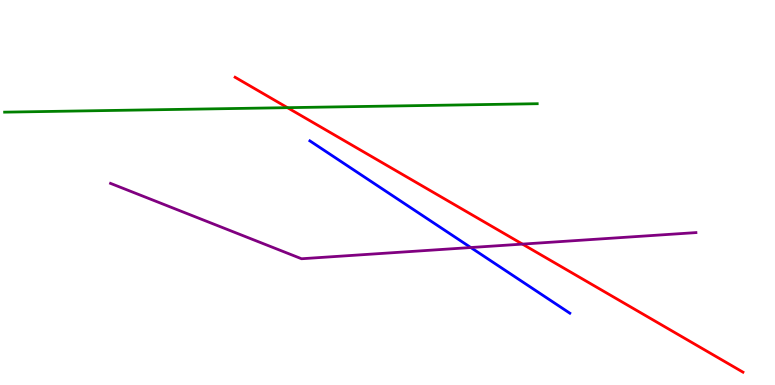[{'lines': ['blue', 'red'], 'intersections': []}, {'lines': ['green', 'red'], 'intersections': [{'x': 3.71, 'y': 7.2}]}, {'lines': ['purple', 'red'], 'intersections': [{'x': 6.74, 'y': 3.66}]}, {'lines': ['blue', 'green'], 'intersections': []}, {'lines': ['blue', 'purple'], 'intersections': [{'x': 6.07, 'y': 3.57}]}, {'lines': ['green', 'purple'], 'intersections': []}]